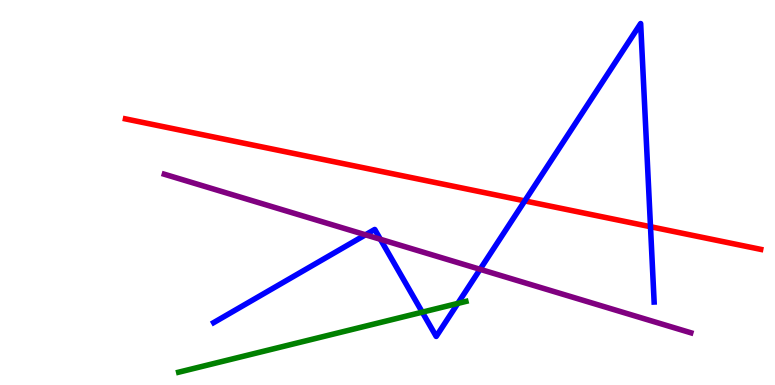[{'lines': ['blue', 'red'], 'intersections': [{'x': 6.77, 'y': 4.78}, {'x': 8.39, 'y': 4.11}]}, {'lines': ['green', 'red'], 'intersections': []}, {'lines': ['purple', 'red'], 'intersections': []}, {'lines': ['blue', 'green'], 'intersections': [{'x': 5.45, 'y': 1.89}, {'x': 5.91, 'y': 2.12}]}, {'lines': ['blue', 'purple'], 'intersections': [{'x': 4.72, 'y': 3.9}, {'x': 4.91, 'y': 3.78}, {'x': 6.19, 'y': 3.01}]}, {'lines': ['green', 'purple'], 'intersections': []}]